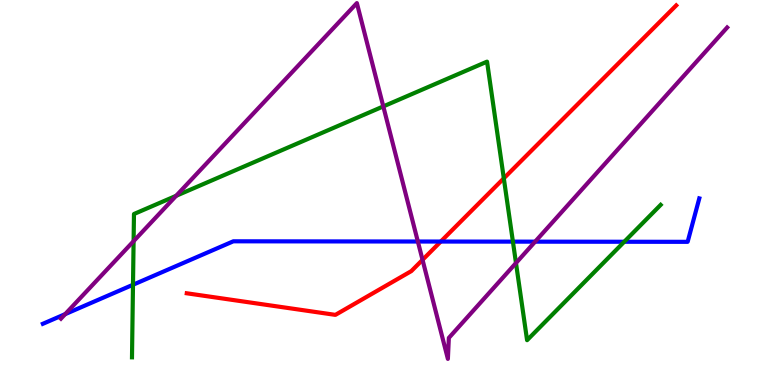[{'lines': ['blue', 'red'], 'intersections': [{'x': 5.69, 'y': 3.73}]}, {'lines': ['green', 'red'], 'intersections': [{'x': 6.5, 'y': 5.37}]}, {'lines': ['purple', 'red'], 'intersections': [{'x': 5.45, 'y': 3.25}]}, {'lines': ['blue', 'green'], 'intersections': [{'x': 1.72, 'y': 2.6}, {'x': 6.62, 'y': 3.72}, {'x': 8.05, 'y': 3.72}]}, {'lines': ['blue', 'purple'], 'intersections': [{'x': 0.841, 'y': 1.84}, {'x': 5.39, 'y': 3.73}, {'x': 6.91, 'y': 3.72}]}, {'lines': ['green', 'purple'], 'intersections': [{'x': 1.72, 'y': 3.74}, {'x': 2.27, 'y': 4.91}, {'x': 4.95, 'y': 7.24}, {'x': 6.66, 'y': 3.17}]}]